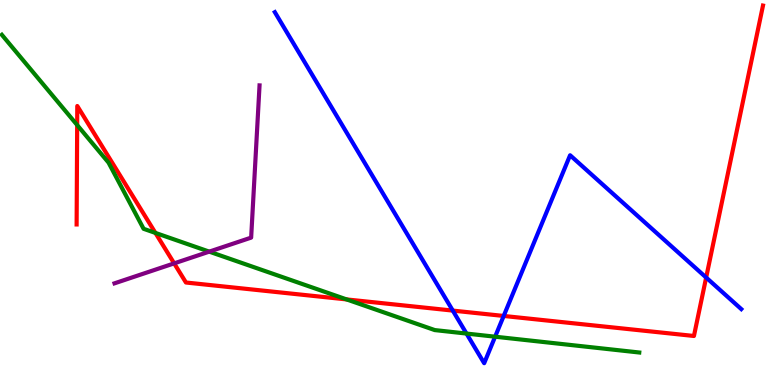[{'lines': ['blue', 'red'], 'intersections': [{'x': 5.84, 'y': 1.93}, {'x': 6.5, 'y': 1.79}, {'x': 9.11, 'y': 2.79}]}, {'lines': ['green', 'red'], 'intersections': [{'x': 0.996, 'y': 6.75}, {'x': 2.01, 'y': 3.95}, {'x': 4.47, 'y': 2.22}]}, {'lines': ['purple', 'red'], 'intersections': [{'x': 2.25, 'y': 3.16}]}, {'lines': ['blue', 'green'], 'intersections': [{'x': 6.02, 'y': 1.34}, {'x': 6.39, 'y': 1.25}]}, {'lines': ['blue', 'purple'], 'intersections': []}, {'lines': ['green', 'purple'], 'intersections': [{'x': 2.7, 'y': 3.46}]}]